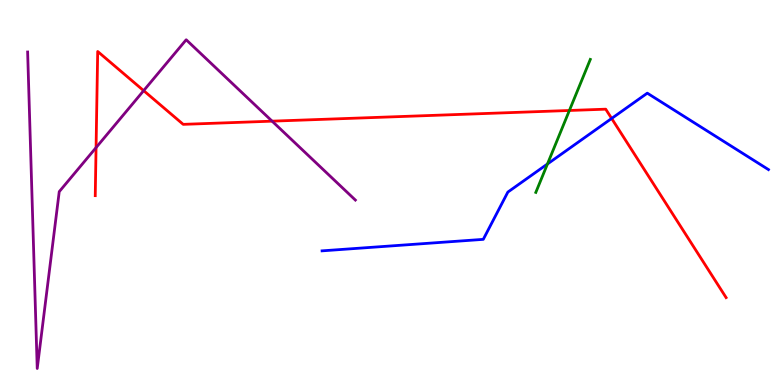[{'lines': ['blue', 'red'], 'intersections': [{'x': 7.89, 'y': 6.92}]}, {'lines': ['green', 'red'], 'intersections': [{'x': 7.35, 'y': 7.13}]}, {'lines': ['purple', 'red'], 'intersections': [{'x': 1.24, 'y': 6.17}, {'x': 1.85, 'y': 7.65}, {'x': 3.51, 'y': 6.85}]}, {'lines': ['blue', 'green'], 'intersections': [{'x': 7.06, 'y': 5.74}]}, {'lines': ['blue', 'purple'], 'intersections': []}, {'lines': ['green', 'purple'], 'intersections': []}]